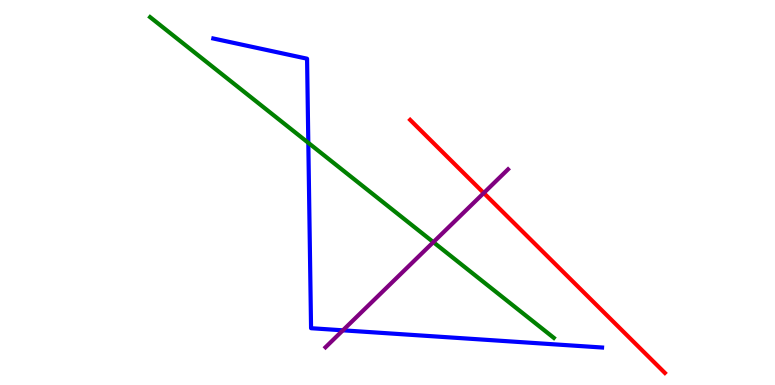[{'lines': ['blue', 'red'], 'intersections': []}, {'lines': ['green', 'red'], 'intersections': []}, {'lines': ['purple', 'red'], 'intersections': [{'x': 6.24, 'y': 4.99}]}, {'lines': ['blue', 'green'], 'intersections': [{'x': 3.98, 'y': 6.29}]}, {'lines': ['blue', 'purple'], 'intersections': [{'x': 4.42, 'y': 1.42}]}, {'lines': ['green', 'purple'], 'intersections': [{'x': 5.59, 'y': 3.71}]}]